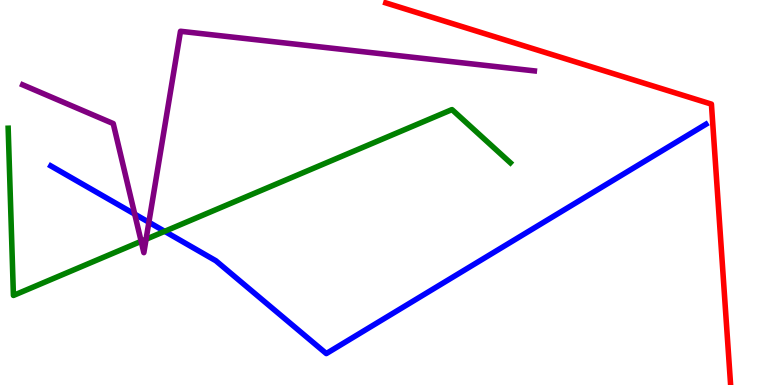[{'lines': ['blue', 'red'], 'intersections': []}, {'lines': ['green', 'red'], 'intersections': []}, {'lines': ['purple', 'red'], 'intersections': []}, {'lines': ['blue', 'green'], 'intersections': [{'x': 2.12, 'y': 3.99}]}, {'lines': ['blue', 'purple'], 'intersections': [{'x': 1.74, 'y': 4.44}, {'x': 1.92, 'y': 4.23}]}, {'lines': ['green', 'purple'], 'intersections': [{'x': 1.82, 'y': 3.73}, {'x': 1.88, 'y': 3.79}]}]